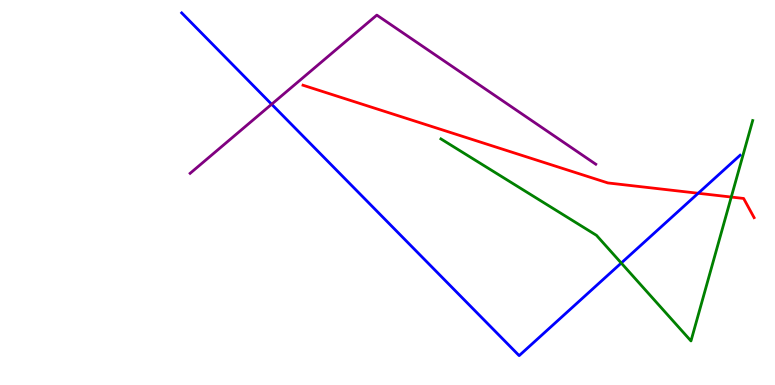[{'lines': ['blue', 'red'], 'intersections': [{'x': 9.01, 'y': 4.98}]}, {'lines': ['green', 'red'], 'intersections': [{'x': 9.44, 'y': 4.88}]}, {'lines': ['purple', 'red'], 'intersections': []}, {'lines': ['blue', 'green'], 'intersections': [{'x': 8.02, 'y': 3.17}]}, {'lines': ['blue', 'purple'], 'intersections': [{'x': 3.5, 'y': 7.29}]}, {'lines': ['green', 'purple'], 'intersections': []}]